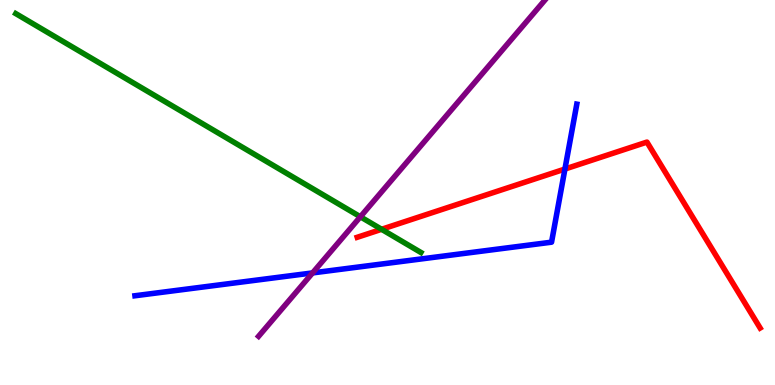[{'lines': ['blue', 'red'], 'intersections': [{'x': 7.29, 'y': 5.61}]}, {'lines': ['green', 'red'], 'intersections': [{'x': 4.92, 'y': 4.04}]}, {'lines': ['purple', 'red'], 'intersections': []}, {'lines': ['blue', 'green'], 'intersections': []}, {'lines': ['blue', 'purple'], 'intersections': [{'x': 4.03, 'y': 2.91}]}, {'lines': ['green', 'purple'], 'intersections': [{'x': 4.65, 'y': 4.37}]}]